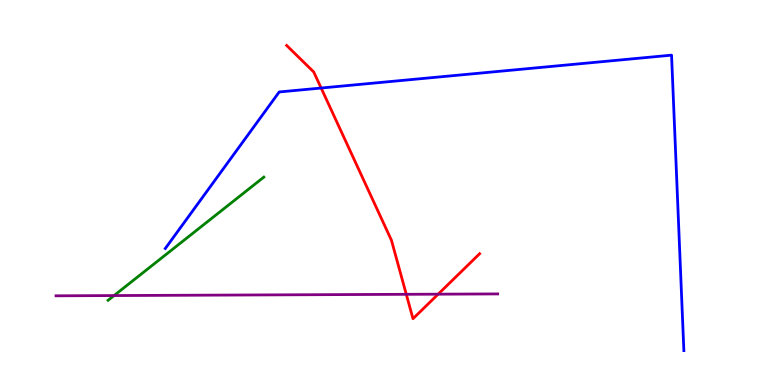[{'lines': ['blue', 'red'], 'intersections': [{'x': 4.14, 'y': 7.71}]}, {'lines': ['green', 'red'], 'intersections': []}, {'lines': ['purple', 'red'], 'intersections': [{'x': 5.24, 'y': 2.36}, {'x': 5.65, 'y': 2.36}]}, {'lines': ['blue', 'green'], 'intersections': []}, {'lines': ['blue', 'purple'], 'intersections': []}, {'lines': ['green', 'purple'], 'intersections': [{'x': 1.47, 'y': 2.32}]}]